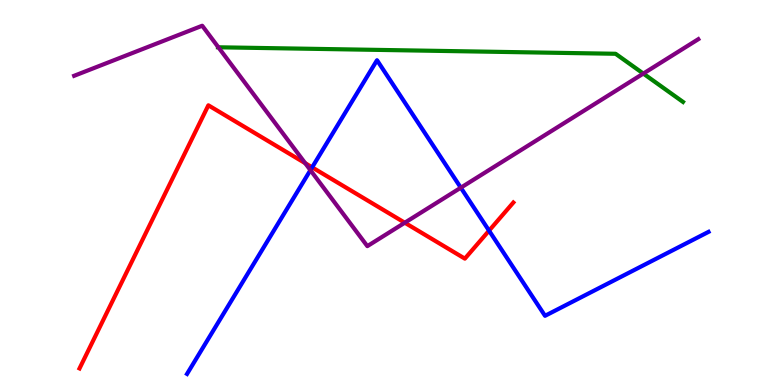[{'lines': ['blue', 'red'], 'intersections': [{'x': 4.03, 'y': 5.65}, {'x': 6.31, 'y': 4.01}]}, {'lines': ['green', 'red'], 'intersections': []}, {'lines': ['purple', 'red'], 'intersections': [{'x': 3.94, 'y': 5.76}, {'x': 5.22, 'y': 4.21}]}, {'lines': ['blue', 'green'], 'intersections': []}, {'lines': ['blue', 'purple'], 'intersections': [{'x': 4.01, 'y': 5.58}, {'x': 5.95, 'y': 5.12}]}, {'lines': ['green', 'purple'], 'intersections': [{'x': 2.82, 'y': 8.77}, {'x': 8.3, 'y': 8.09}]}]